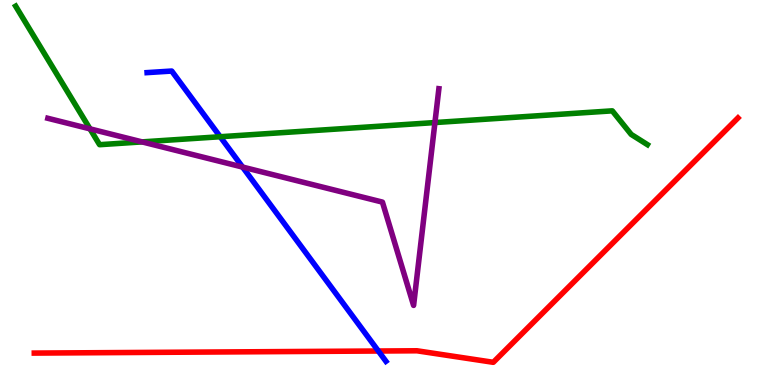[{'lines': ['blue', 'red'], 'intersections': [{'x': 4.88, 'y': 0.883}]}, {'lines': ['green', 'red'], 'intersections': []}, {'lines': ['purple', 'red'], 'intersections': []}, {'lines': ['blue', 'green'], 'intersections': [{'x': 2.84, 'y': 6.45}]}, {'lines': ['blue', 'purple'], 'intersections': [{'x': 3.13, 'y': 5.66}]}, {'lines': ['green', 'purple'], 'intersections': [{'x': 1.16, 'y': 6.65}, {'x': 1.83, 'y': 6.31}, {'x': 5.61, 'y': 6.82}]}]